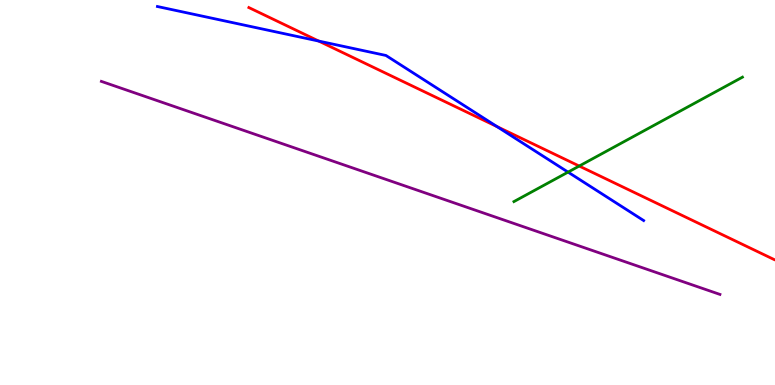[{'lines': ['blue', 'red'], 'intersections': [{'x': 4.11, 'y': 8.93}, {'x': 6.41, 'y': 6.71}]}, {'lines': ['green', 'red'], 'intersections': [{'x': 7.47, 'y': 5.69}]}, {'lines': ['purple', 'red'], 'intersections': []}, {'lines': ['blue', 'green'], 'intersections': [{'x': 7.33, 'y': 5.53}]}, {'lines': ['blue', 'purple'], 'intersections': []}, {'lines': ['green', 'purple'], 'intersections': []}]